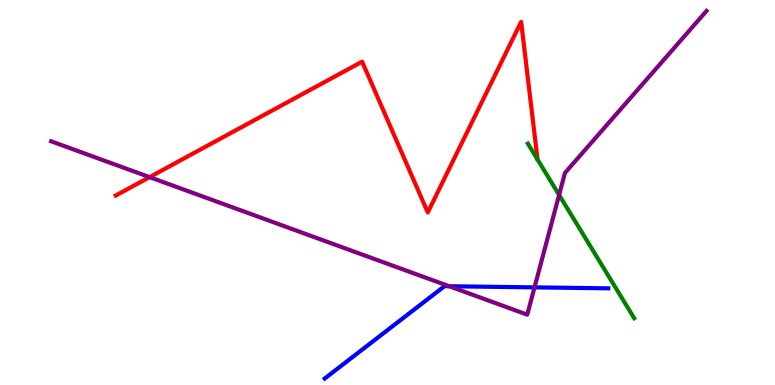[{'lines': ['blue', 'red'], 'intersections': []}, {'lines': ['green', 'red'], 'intersections': []}, {'lines': ['purple', 'red'], 'intersections': [{'x': 1.93, 'y': 5.4}]}, {'lines': ['blue', 'green'], 'intersections': []}, {'lines': ['blue', 'purple'], 'intersections': [{'x': 5.8, 'y': 2.56}, {'x': 6.9, 'y': 2.54}]}, {'lines': ['green', 'purple'], 'intersections': [{'x': 7.21, 'y': 4.94}]}]